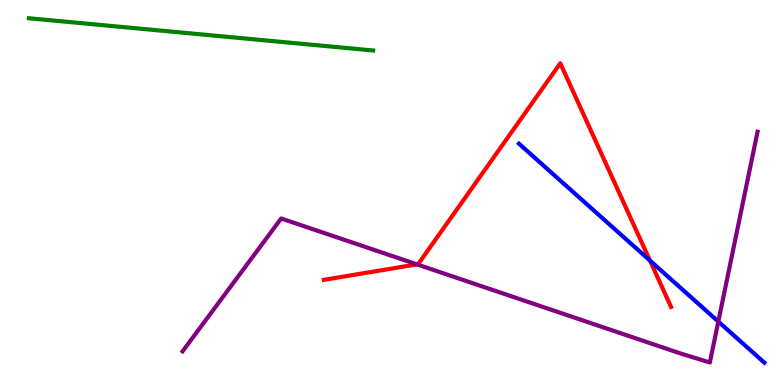[{'lines': ['blue', 'red'], 'intersections': [{'x': 8.39, 'y': 3.23}]}, {'lines': ['green', 'red'], 'intersections': []}, {'lines': ['purple', 'red'], 'intersections': [{'x': 5.38, 'y': 3.13}]}, {'lines': ['blue', 'green'], 'intersections': []}, {'lines': ['blue', 'purple'], 'intersections': [{'x': 9.27, 'y': 1.65}]}, {'lines': ['green', 'purple'], 'intersections': []}]